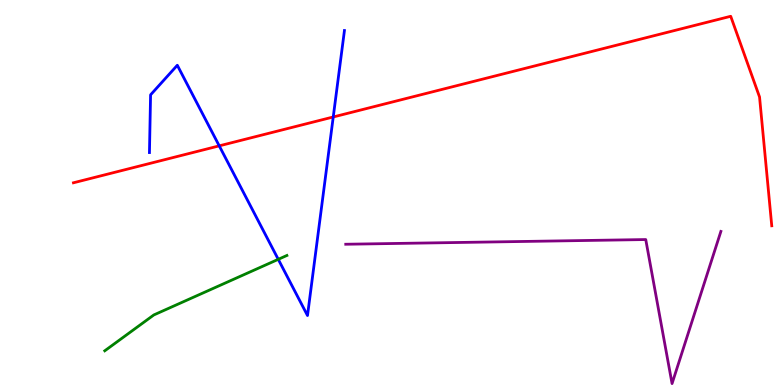[{'lines': ['blue', 'red'], 'intersections': [{'x': 2.83, 'y': 6.21}, {'x': 4.3, 'y': 6.96}]}, {'lines': ['green', 'red'], 'intersections': []}, {'lines': ['purple', 'red'], 'intersections': []}, {'lines': ['blue', 'green'], 'intersections': [{'x': 3.59, 'y': 3.26}]}, {'lines': ['blue', 'purple'], 'intersections': []}, {'lines': ['green', 'purple'], 'intersections': []}]